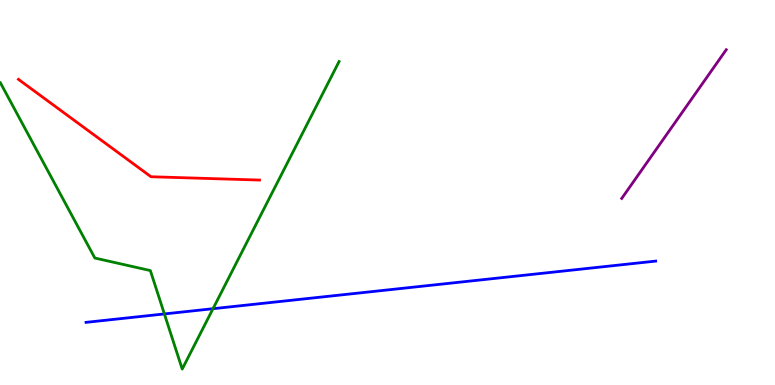[{'lines': ['blue', 'red'], 'intersections': []}, {'lines': ['green', 'red'], 'intersections': []}, {'lines': ['purple', 'red'], 'intersections': []}, {'lines': ['blue', 'green'], 'intersections': [{'x': 2.12, 'y': 1.85}, {'x': 2.75, 'y': 1.98}]}, {'lines': ['blue', 'purple'], 'intersections': []}, {'lines': ['green', 'purple'], 'intersections': []}]